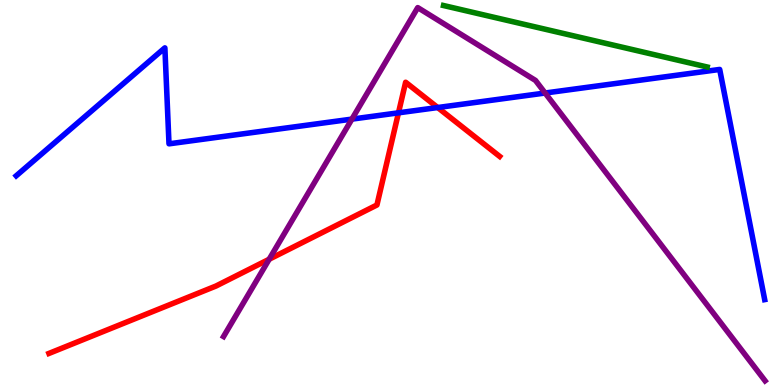[{'lines': ['blue', 'red'], 'intersections': [{'x': 5.14, 'y': 7.07}, {'x': 5.65, 'y': 7.21}]}, {'lines': ['green', 'red'], 'intersections': []}, {'lines': ['purple', 'red'], 'intersections': [{'x': 3.47, 'y': 3.27}]}, {'lines': ['blue', 'green'], 'intersections': []}, {'lines': ['blue', 'purple'], 'intersections': [{'x': 4.54, 'y': 6.91}, {'x': 7.03, 'y': 7.58}]}, {'lines': ['green', 'purple'], 'intersections': []}]